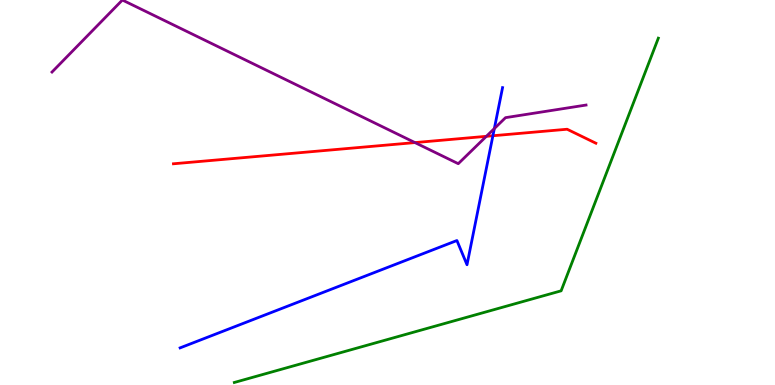[{'lines': ['blue', 'red'], 'intersections': [{'x': 6.36, 'y': 6.47}]}, {'lines': ['green', 'red'], 'intersections': []}, {'lines': ['purple', 'red'], 'intersections': [{'x': 5.35, 'y': 6.3}, {'x': 6.28, 'y': 6.46}]}, {'lines': ['blue', 'green'], 'intersections': []}, {'lines': ['blue', 'purple'], 'intersections': [{'x': 6.38, 'y': 6.66}]}, {'lines': ['green', 'purple'], 'intersections': []}]